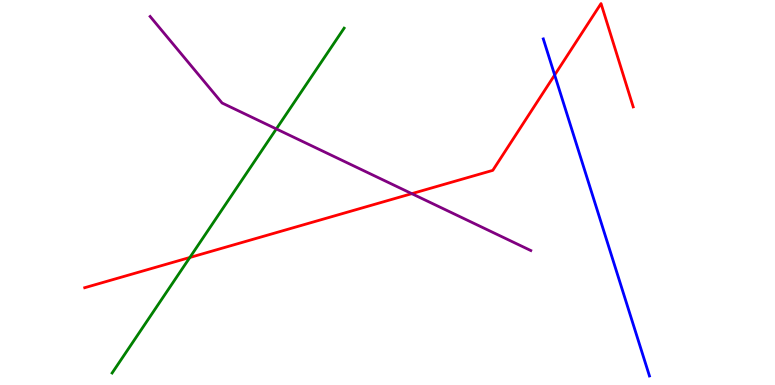[{'lines': ['blue', 'red'], 'intersections': [{'x': 7.16, 'y': 8.05}]}, {'lines': ['green', 'red'], 'intersections': [{'x': 2.45, 'y': 3.31}]}, {'lines': ['purple', 'red'], 'intersections': [{'x': 5.31, 'y': 4.97}]}, {'lines': ['blue', 'green'], 'intersections': []}, {'lines': ['blue', 'purple'], 'intersections': []}, {'lines': ['green', 'purple'], 'intersections': [{'x': 3.57, 'y': 6.65}]}]